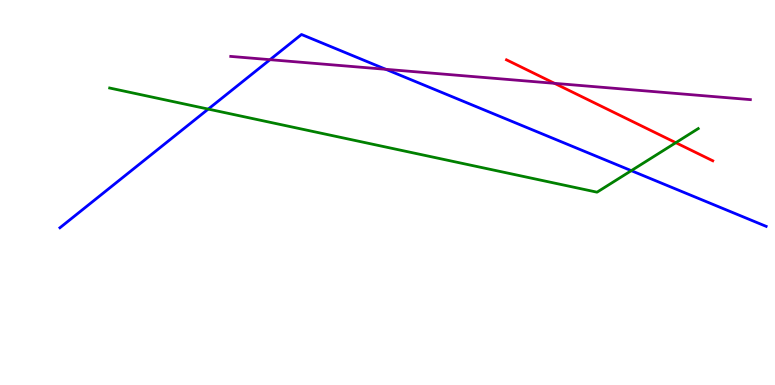[{'lines': ['blue', 'red'], 'intersections': []}, {'lines': ['green', 'red'], 'intersections': [{'x': 8.72, 'y': 6.29}]}, {'lines': ['purple', 'red'], 'intersections': [{'x': 7.16, 'y': 7.84}]}, {'lines': ['blue', 'green'], 'intersections': [{'x': 2.69, 'y': 7.17}, {'x': 8.15, 'y': 5.57}]}, {'lines': ['blue', 'purple'], 'intersections': [{'x': 3.48, 'y': 8.45}, {'x': 4.98, 'y': 8.2}]}, {'lines': ['green', 'purple'], 'intersections': []}]